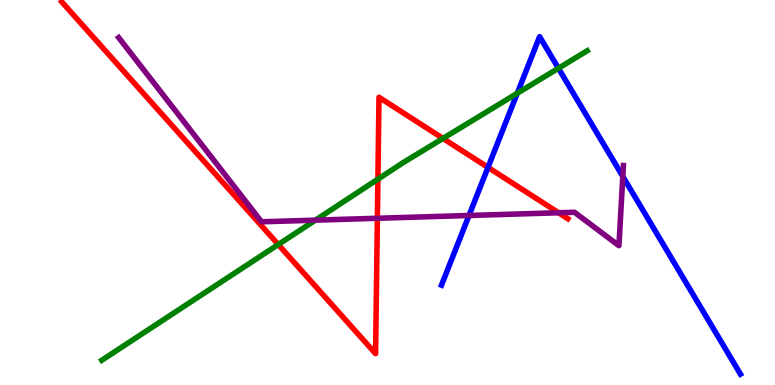[{'lines': ['blue', 'red'], 'intersections': [{'x': 6.3, 'y': 5.65}]}, {'lines': ['green', 'red'], 'intersections': [{'x': 3.59, 'y': 3.65}, {'x': 4.88, 'y': 5.35}, {'x': 5.72, 'y': 6.4}]}, {'lines': ['purple', 'red'], 'intersections': [{'x': 4.87, 'y': 4.33}, {'x': 7.21, 'y': 4.47}]}, {'lines': ['blue', 'green'], 'intersections': [{'x': 6.67, 'y': 7.58}, {'x': 7.21, 'y': 8.23}]}, {'lines': ['blue', 'purple'], 'intersections': [{'x': 6.05, 'y': 4.4}, {'x': 8.04, 'y': 5.42}]}, {'lines': ['green', 'purple'], 'intersections': [{'x': 4.07, 'y': 4.28}]}]